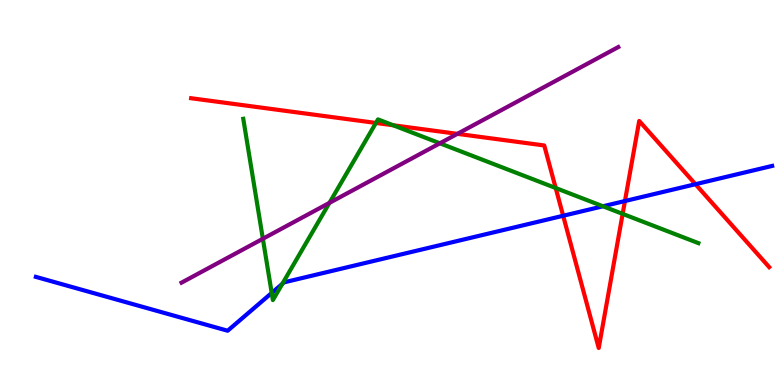[{'lines': ['blue', 'red'], 'intersections': [{'x': 7.27, 'y': 4.4}, {'x': 8.06, 'y': 4.78}, {'x': 8.97, 'y': 5.22}]}, {'lines': ['green', 'red'], 'intersections': [{'x': 4.85, 'y': 6.81}, {'x': 5.07, 'y': 6.75}, {'x': 7.17, 'y': 5.12}, {'x': 8.03, 'y': 4.44}]}, {'lines': ['purple', 'red'], 'intersections': [{'x': 5.9, 'y': 6.52}]}, {'lines': ['blue', 'green'], 'intersections': [{'x': 3.51, 'y': 2.39}, {'x': 3.64, 'y': 2.63}, {'x': 7.78, 'y': 4.64}]}, {'lines': ['blue', 'purple'], 'intersections': []}, {'lines': ['green', 'purple'], 'intersections': [{'x': 3.39, 'y': 3.8}, {'x': 4.25, 'y': 4.73}, {'x': 5.68, 'y': 6.28}]}]